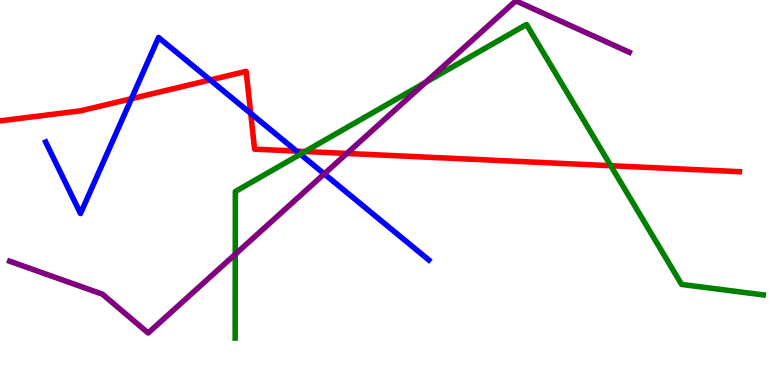[{'lines': ['blue', 'red'], 'intersections': [{'x': 1.7, 'y': 7.44}, {'x': 2.71, 'y': 7.92}, {'x': 3.24, 'y': 7.06}, {'x': 3.83, 'y': 6.08}]}, {'lines': ['green', 'red'], 'intersections': [{'x': 3.94, 'y': 6.06}, {'x': 7.88, 'y': 5.7}]}, {'lines': ['purple', 'red'], 'intersections': [{'x': 4.48, 'y': 6.01}]}, {'lines': ['blue', 'green'], 'intersections': [{'x': 3.88, 'y': 5.99}]}, {'lines': ['blue', 'purple'], 'intersections': [{'x': 4.18, 'y': 5.48}]}, {'lines': ['green', 'purple'], 'intersections': [{'x': 3.04, 'y': 3.4}, {'x': 5.49, 'y': 7.86}]}]